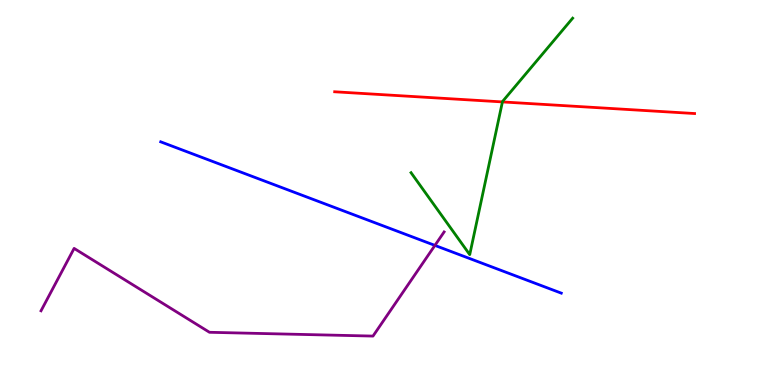[{'lines': ['blue', 'red'], 'intersections': []}, {'lines': ['green', 'red'], 'intersections': [{'x': 6.48, 'y': 7.35}]}, {'lines': ['purple', 'red'], 'intersections': []}, {'lines': ['blue', 'green'], 'intersections': []}, {'lines': ['blue', 'purple'], 'intersections': [{'x': 5.61, 'y': 3.63}]}, {'lines': ['green', 'purple'], 'intersections': []}]